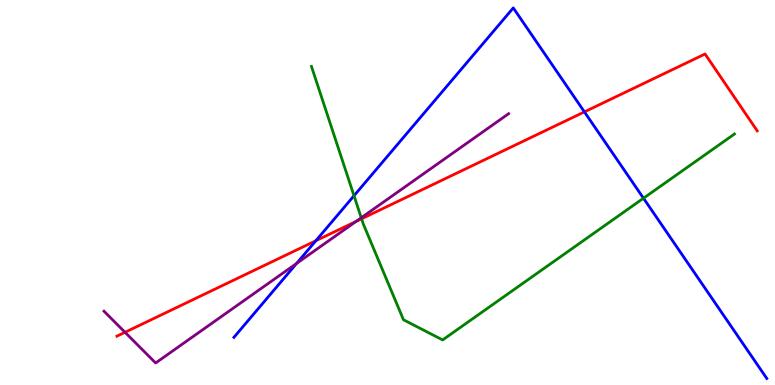[{'lines': ['blue', 'red'], 'intersections': [{'x': 4.08, 'y': 3.75}, {'x': 7.54, 'y': 7.09}]}, {'lines': ['green', 'red'], 'intersections': [{'x': 4.67, 'y': 4.32}]}, {'lines': ['purple', 'red'], 'intersections': [{'x': 1.61, 'y': 1.37}, {'x': 4.59, 'y': 4.25}]}, {'lines': ['blue', 'green'], 'intersections': [{'x': 4.57, 'y': 4.92}, {'x': 8.3, 'y': 4.85}]}, {'lines': ['blue', 'purple'], 'intersections': [{'x': 3.83, 'y': 3.16}]}, {'lines': ['green', 'purple'], 'intersections': [{'x': 4.66, 'y': 4.34}]}]